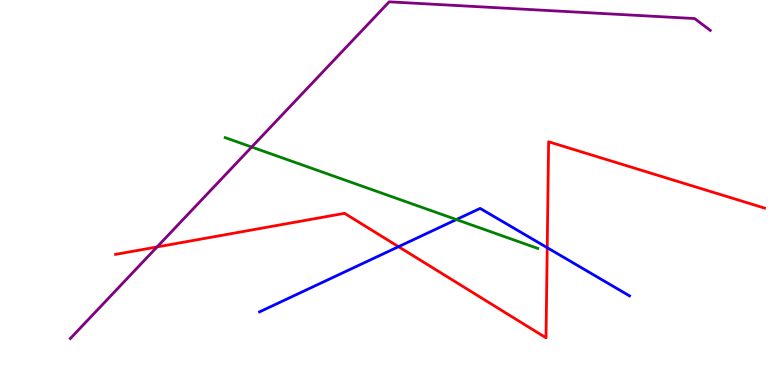[{'lines': ['blue', 'red'], 'intersections': [{'x': 5.14, 'y': 3.59}, {'x': 7.06, 'y': 3.57}]}, {'lines': ['green', 'red'], 'intersections': []}, {'lines': ['purple', 'red'], 'intersections': [{'x': 2.03, 'y': 3.59}]}, {'lines': ['blue', 'green'], 'intersections': [{'x': 5.89, 'y': 4.3}]}, {'lines': ['blue', 'purple'], 'intersections': []}, {'lines': ['green', 'purple'], 'intersections': [{'x': 3.25, 'y': 6.18}]}]